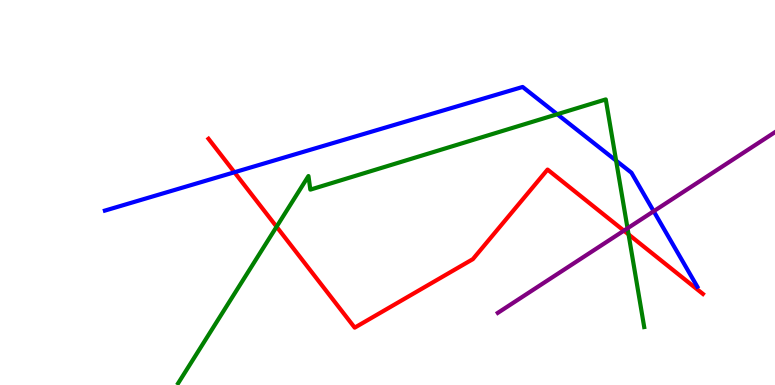[{'lines': ['blue', 'red'], 'intersections': [{'x': 3.02, 'y': 5.53}]}, {'lines': ['green', 'red'], 'intersections': [{'x': 3.57, 'y': 4.11}, {'x': 8.11, 'y': 3.91}]}, {'lines': ['purple', 'red'], 'intersections': [{'x': 8.05, 'y': 4.01}]}, {'lines': ['blue', 'green'], 'intersections': [{'x': 7.19, 'y': 7.03}, {'x': 7.95, 'y': 5.83}]}, {'lines': ['blue', 'purple'], 'intersections': [{'x': 8.43, 'y': 4.51}]}, {'lines': ['green', 'purple'], 'intersections': [{'x': 8.1, 'y': 4.07}]}]